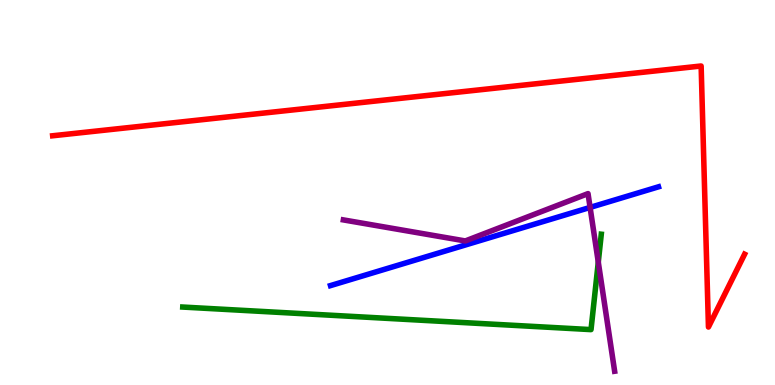[{'lines': ['blue', 'red'], 'intersections': []}, {'lines': ['green', 'red'], 'intersections': []}, {'lines': ['purple', 'red'], 'intersections': []}, {'lines': ['blue', 'green'], 'intersections': []}, {'lines': ['blue', 'purple'], 'intersections': [{'x': 7.61, 'y': 4.61}]}, {'lines': ['green', 'purple'], 'intersections': [{'x': 7.72, 'y': 3.19}]}]